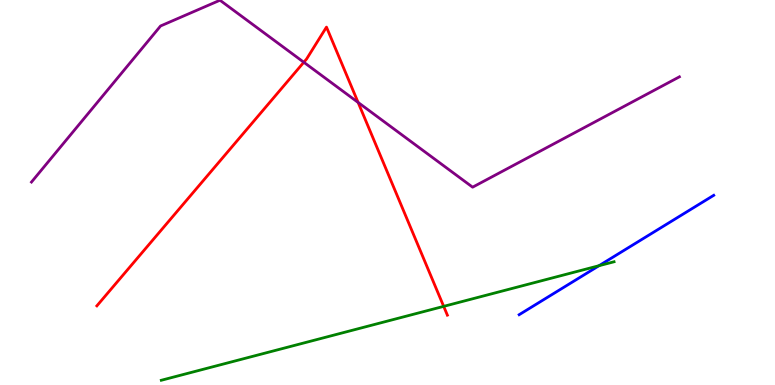[{'lines': ['blue', 'red'], 'intersections': []}, {'lines': ['green', 'red'], 'intersections': [{'x': 5.72, 'y': 2.04}]}, {'lines': ['purple', 'red'], 'intersections': [{'x': 3.92, 'y': 8.38}, {'x': 4.62, 'y': 7.34}]}, {'lines': ['blue', 'green'], 'intersections': [{'x': 7.73, 'y': 3.1}]}, {'lines': ['blue', 'purple'], 'intersections': []}, {'lines': ['green', 'purple'], 'intersections': []}]